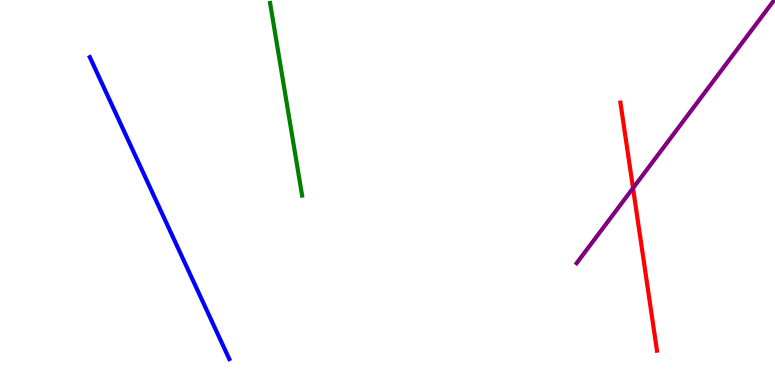[{'lines': ['blue', 'red'], 'intersections': []}, {'lines': ['green', 'red'], 'intersections': []}, {'lines': ['purple', 'red'], 'intersections': [{'x': 8.17, 'y': 5.11}]}, {'lines': ['blue', 'green'], 'intersections': []}, {'lines': ['blue', 'purple'], 'intersections': []}, {'lines': ['green', 'purple'], 'intersections': []}]